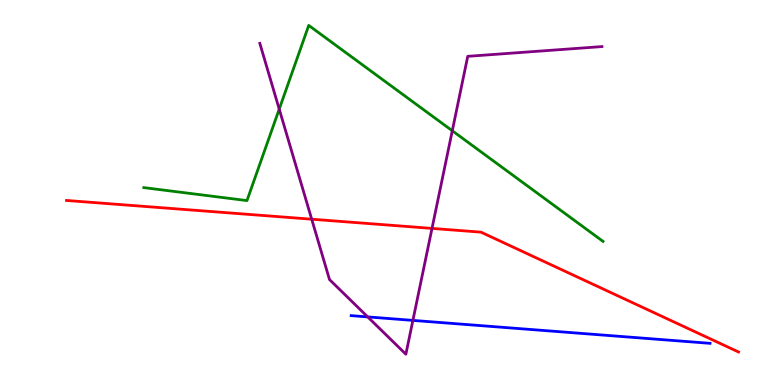[{'lines': ['blue', 'red'], 'intersections': []}, {'lines': ['green', 'red'], 'intersections': []}, {'lines': ['purple', 'red'], 'intersections': [{'x': 4.02, 'y': 4.31}, {'x': 5.57, 'y': 4.07}]}, {'lines': ['blue', 'green'], 'intersections': []}, {'lines': ['blue', 'purple'], 'intersections': [{'x': 4.74, 'y': 1.77}, {'x': 5.33, 'y': 1.68}]}, {'lines': ['green', 'purple'], 'intersections': [{'x': 3.6, 'y': 7.17}, {'x': 5.84, 'y': 6.6}]}]